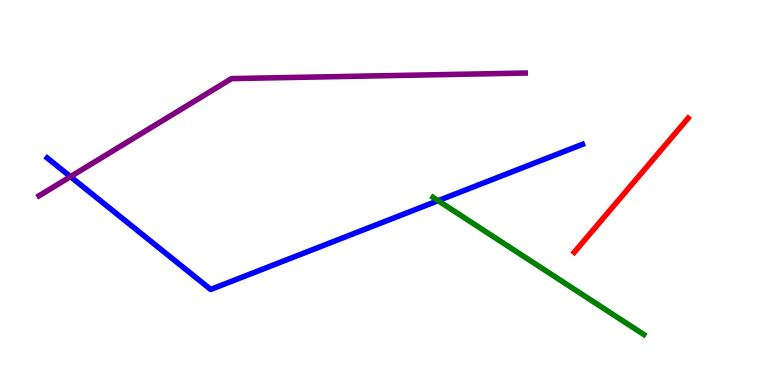[{'lines': ['blue', 'red'], 'intersections': []}, {'lines': ['green', 'red'], 'intersections': []}, {'lines': ['purple', 'red'], 'intersections': []}, {'lines': ['blue', 'green'], 'intersections': [{'x': 5.65, 'y': 4.79}]}, {'lines': ['blue', 'purple'], 'intersections': [{'x': 0.909, 'y': 5.41}]}, {'lines': ['green', 'purple'], 'intersections': []}]